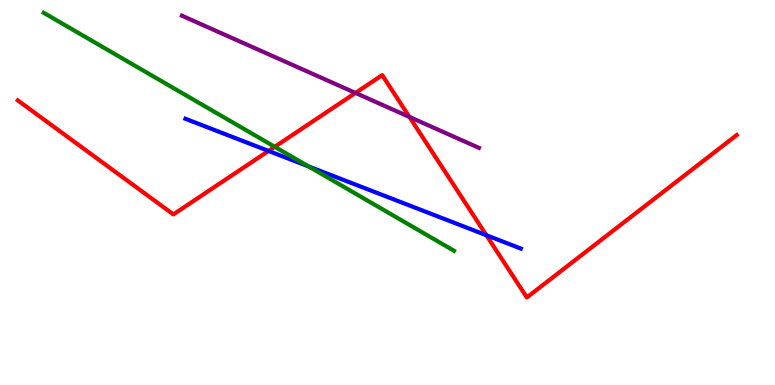[{'lines': ['blue', 'red'], 'intersections': [{'x': 3.47, 'y': 6.08}, {'x': 6.28, 'y': 3.89}]}, {'lines': ['green', 'red'], 'intersections': [{'x': 3.55, 'y': 6.19}]}, {'lines': ['purple', 'red'], 'intersections': [{'x': 4.59, 'y': 7.59}, {'x': 5.28, 'y': 6.96}]}, {'lines': ['blue', 'green'], 'intersections': [{'x': 3.98, 'y': 5.68}]}, {'lines': ['blue', 'purple'], 'intersections': []}, {'lines': ['green', 'purple'], 'intersections': []}]